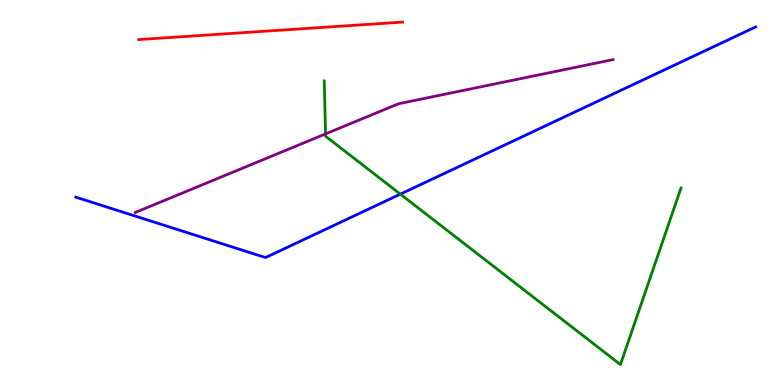[{'lines': ['blue', 'red'], 'intersections': []}, {'lines': ['green', 'red'], 'intersections': []}, {'lines': ['purple', 'red'], 'intersections': []}, {'lines': ['blue', 'green'], 'intersections': [{'x': 5.17, 'y': 4.96}]}, {'lines': ['blue', 'purple'], 'intersections': []}, {'lines': ['green', 'purple'], 'intersections': [{'x': 4.2, 'y': 6.52}]}]